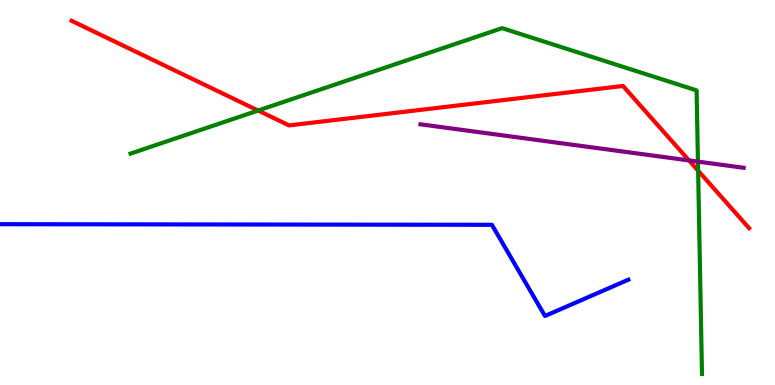[{'lines': ['blue', 'red'], 'intersections': []}, {'lines': ['green', 'red'], 'intersections': [{'x': 3.33, 'y': 7.13}, {'x': 9.01, 'y': 5.57}]}, {'lines': ['purple', 'red'], 'intersections': [{'x': 8.89, 'y': 5.83}]}, {'lines': ['blue', 'green'], 'intersections': []}, {'lines': ['blue', 'purple'], 'intersections': []}, {'lines': ['green', 'purple'], 'intersections': [{'x': 9.01, 'y': 5.8}]}]